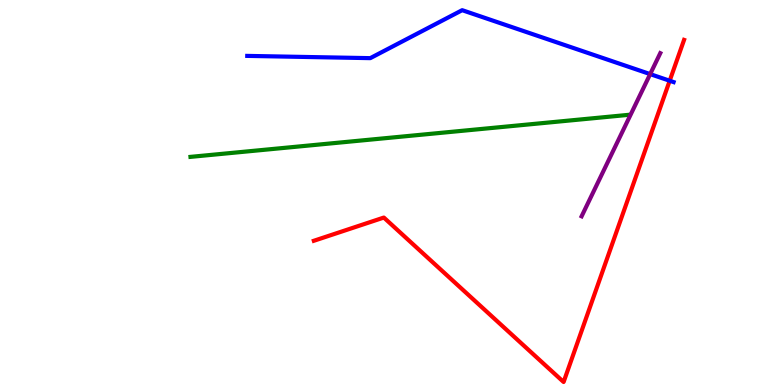[{'lines': ['blue', 'red'], 'intersections': [{'x': 8.64, 'y': 7.9}]}, {'lines': ['green', 'red'], 'intersections': []}, {'lines': ['purple', 'red'], 'intersections': []}, {'lines': ['blue', 'green'], 'intersections': []}, {'lines': ['blue', 'purple'], 'intersections': [{'x': 8.39, 'y': 8.08}]}, {'lines': ['green', 'purple'], 'intersections': []}]